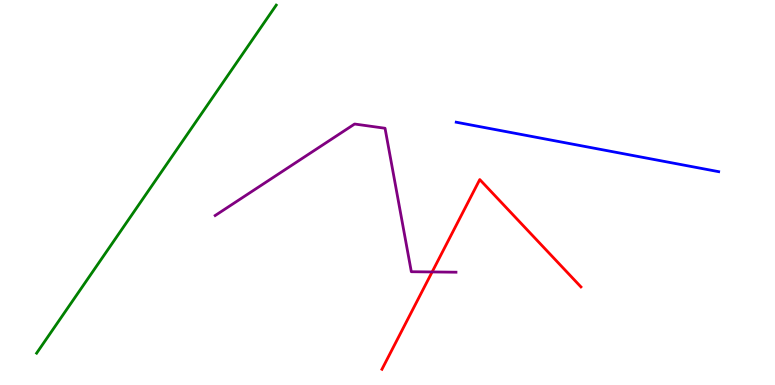[{'lines': ['blue', 'red'], 'intersections': []}, {'lines': ['green', 'red'], 'intersections': []}, {'lines': ['purple', 'red'], 'intersections': [{'x': 5.58, 'y': 2.94}]}, {'lines': ['blue', 'green'], 'intersections': []}, {'lines': ['blue', 'purple'], 'intersections': []}, {'lines': ['green', 'purple'], 'intersections': []}]